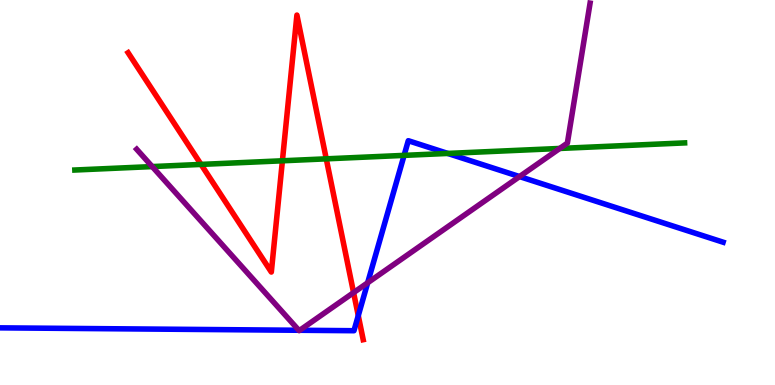[{'lines': ['blue', 'red'], 'intersections': [{'x': 4.62, 'y': 1.8}]}, {'lines': ['green', 'red'], 'intersections': [{'x': 2.59, 'y': 5.73}, {'x': 3.64, 'y': 5.82}, {'x': 4.21, 'y': 5.87}]}, {'lines': ['purple', 'red'], 'intersections': [{'x': 4.56, 'y': 2.4}]}, {'lines': ['blue', 'green'], 'intersections': [{'x': 5.21, 'y': 5.96}, {'x': 5.78, 'y': 6.01}]}, {'lines': ['blue', 'purple'], 'intersections': [{'x': 3.86, 'y': 1.42}, {'x': 3.87, 'y': 1.42}, {'x': 4.74, 'y': 2.66}, {'x': 6.7, 'y': 5.41}]}, {'lines': ['green', 'purple'], 'intersections': [{'x': 1.96, 'y': 5.67}, {'x': 7.22, 'y': 6.14}]}]